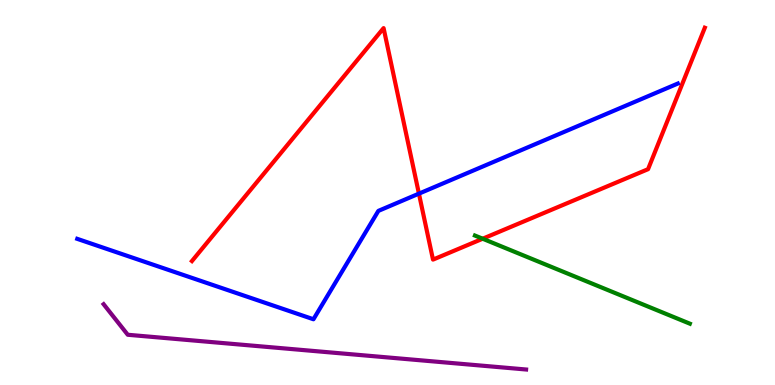[{'lines': ['blue', 'red'], 'intersections': [{'x': 5.41, 'y': 4.97}]}, {'lines': ['green', 'red'], 'intersections': [{'x': 6.23, 'y': 3.8}]}, {'lines': ['purple', 'red'], 'intersections': []}, {'lines': ['blue', 'green'], 'intersections': []}, {'lines': ['blue', 'purple'], 'intersections': []}, {'lines': ['green', 'purple'], 'intersections': []}]